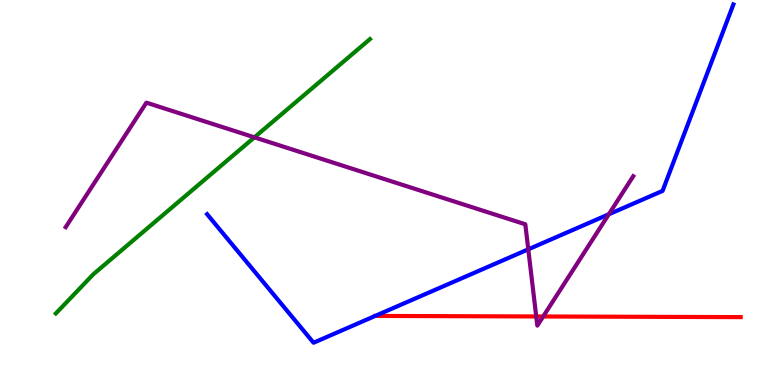[{'lines': ['blue', 'red'], 'intersections': [{'x': 4.84, 'y': 1.79}]}, {'lines': ['green', 'red'], 'intersections': []}, {'lines': ['purple', 'red'], 'intersections': [{'x': 6.92, 'y': 1.78}, {'x': 7.01, 'y': 1.78}]}, {'lines': ['blue', 'green'], 'intersections': []}, {'lines': ['blue', 'purple'], 'intersections': [{'x': 6.82, 'y': 3.52}, {'x': 7.86, 'y': 4.43}]}, {'lines': ['green', 'purple'], 'intersections': [{'x': 3.28, 'y': 6.43}]}]